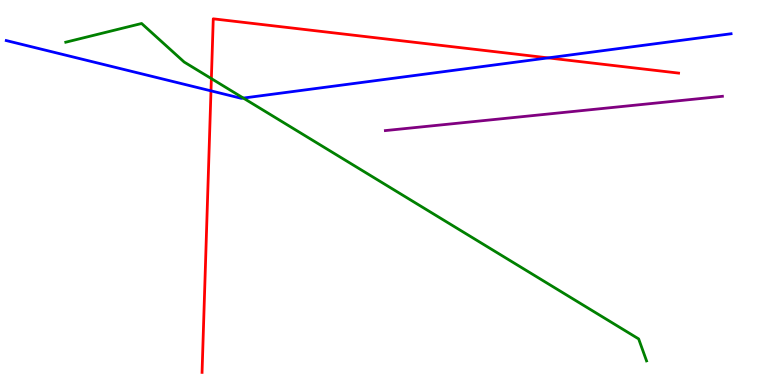[{'lines': ['blue', 'red'], 'intersections': [{'x': 2.72, 'y': 7.64}, {'x': 7.07, 'y': 8.5}]}, {'lines': ['green', 'red'], 'intersections': [{'x': 2.73, 'y': 7.96}]}, {'lines': ['purple', 'red'], 'intersections': []}, {'lines': ['blue', 'green'], 'intersections': [{'x': 3.14, 'y': 7.45}]}, {'lines': ['blue', 'purple'], 'intersections': []}, {'lines': ['green', 'purple'], 'intersections': []}]